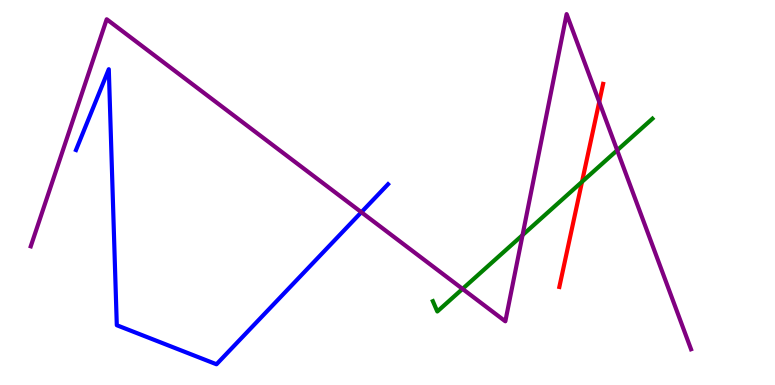[{'lines': ['blue', 'red'], 'intersections': []}, {'lines': ['green', 'red'], 'intersections': [{'x': 7.51, 'y': 5.28}]}, {'lines': ['purple', 'red'], 'intersections': [{'x': 7.73, 'y': 7.35}]}, {'lines': ['blue', 'green'], 'intersections': []}, {'lines': ['blue', 'purple'], 'intersections': [{'x': 4.66, 'y': 4.49}]}, {'lines': ['green', 'purple'], 'intersections': [{'x': 5.97, 'y': 2.5}, {'x': 6.74, 'y': 3.89}, {'x': 7.96, 'y': 6.1}]}]